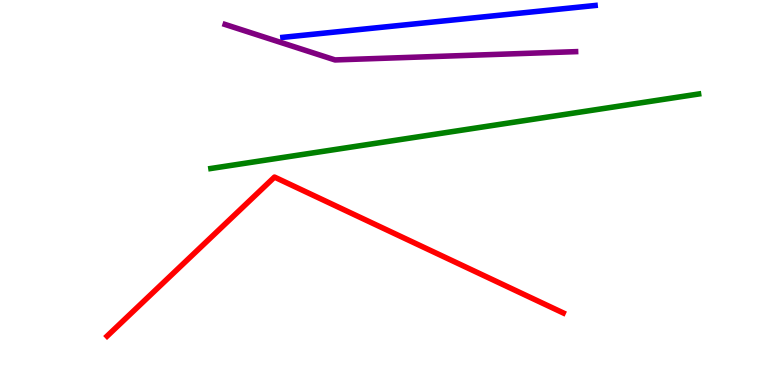[{'lines': ['blue', 'red'], 'intersections': []}, {'lines': ['green', 'red'], 'intersections': []}, {'lines': ['purple', 'red'], 'intersections': []}, {'lines': ['blue', 'green'], 'intersections': []}, {'lines': ['blue', 'purple'], 'intersections': []}, {'lines': ['green', 'purple'], 'intersections': []}]